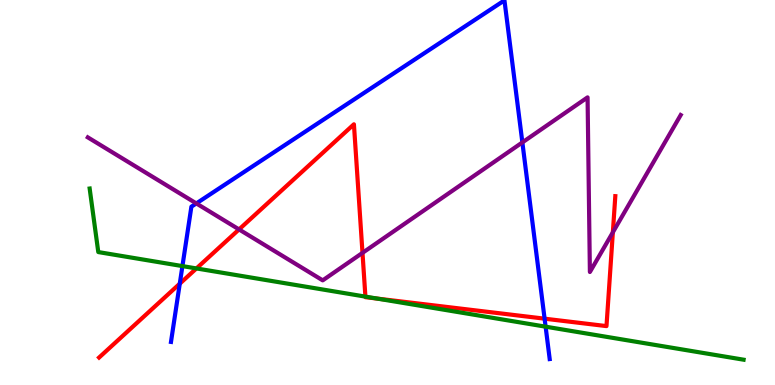[{'lines': ['blue', 'red'], 'intersections': [{'x': 2.32, 'y': 2.63}, {'x': 7.03, 'y': 1.72}]}, {'lines': ['green', 'red'], 'intersections': [{'x': 2.53, 'y': 3.03}, {'x': 4.71, 'y': 2.3}, {'x': 4.87, 'y': 2.24}]}, {'lines': ['purple', 'red'], 'intersections': [{'x': 3.08, 'y': 4.04}, {'x': 4.68, 'y': 3.43}, {'x': 7.91, 'y': 3.97}]}, {'lines': ['blue', 'green'], 'intersections': [{'x': 2.35, 'y': 3.09}, {'x': 7.04, 'y': 1.51}]}, {'lines': ['blue', 'purple'], 'intersections': [{'x': 2.53, 'y': 4.72}, {'x': 6.74, 'y': 6.3}]}, {'lines': ['green', 'purple'], 'intersections': []}]